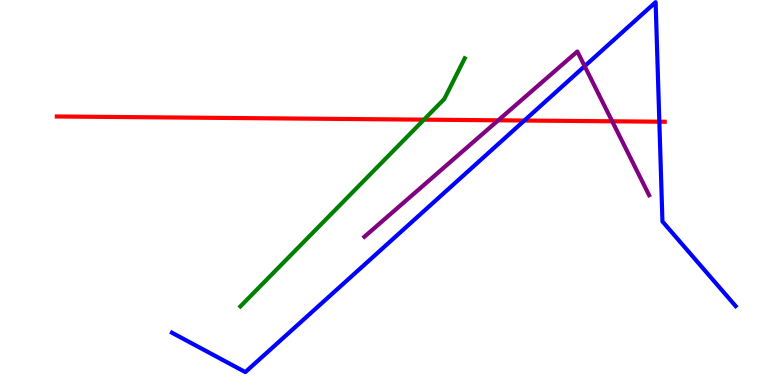[{'lines': ['blue', 'red'], 'intersections': [{'x': 6.77, 'y': 6.87}, {'x': 8.51, 'y': 6.84}]}, {'lines': ['green', 'red'], 'intersections': [{'x': 5.47, 'y': 6.89}]}, {'lines': ['purple', 'red'], 'intersections': [{'x': 6.43, 'y': 6.88}, {'x': 7.9, 'y': 6.85}]}, {'lines': ['blue', 'green'], 'intersections': []}, {'lines': ['blue', 'purple'], 'intersections': [{'x': 7.54, 'y': 8.28}]}, {'lines': ['green', 'purple'], 'intersections': []}]